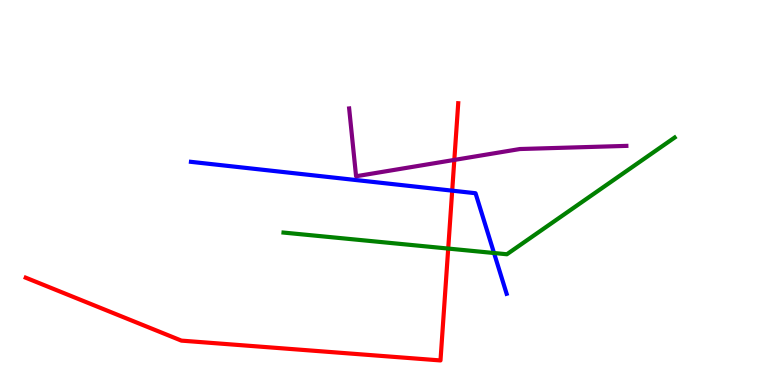[{'lines': ['blue', 'red'], 'intersections': [{'x': 5.83, 'y': 5.05}]}, {'lines': ['green', 'red'], 'intersections': [{'x': 5.78, 'y': 3.54}]}, {'lines': ['purple', 'red'], 'intersections': [{'x': 5.86, 'y': 5.85}]}, {'lines': ['blue', 'green'], 'intersections': [{'x': 6.37, 'y': 3.43}]}, {'lines': ['blue', 'purple'], 'intersections': []}, {'lines': ['green', 'purple'], 'intersections': []}]